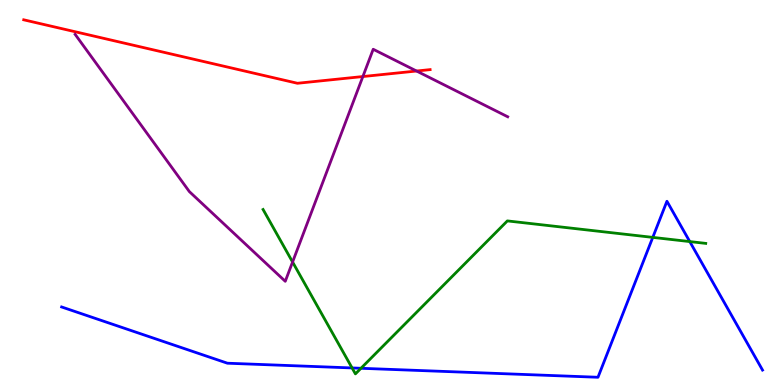[{'lines': ['blue', 'red'], 'intersections': []}, {'lines': ['green', 'red'], 'intersections': []}, {'lines': ['purple', 'red'], 'intersections': [{'x': 4.68, 'y': 8.01}, {'x': 5.37, 'y': 8.16}]}, {'lines': ['blue', 'green'], 'intersections': [{'x': 4.54, 'y': 0.443}, {'x': 4.66, 'y': 0.434}, {'x': 8.42, 'y': 3.83}, {'x': 8.9, 'y': 3.73}]}, {'lines': ['blue', 'purple'], 'intersections': []}, {'lines': ['green', 'purple'], 'intersections': [{'x': 3.78, 'y': 3.19}]}]